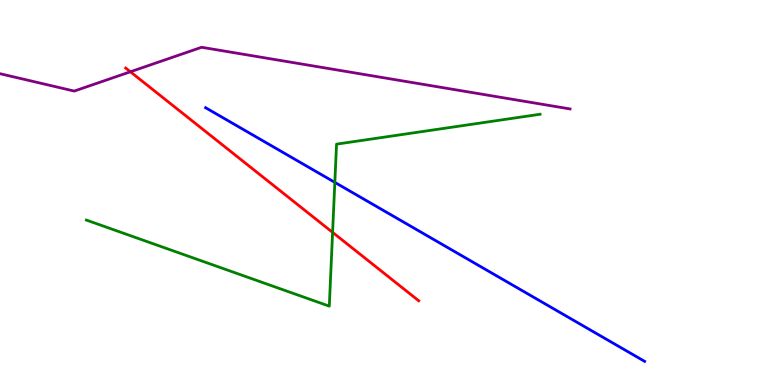[{'lines': ['blue', 'red'], 'intersections': []}, {'lines': ['green', 'red'], 'intersections': [{'x': 4.29, 'y': 3.96}]}, {'lines': ['purple', 'red'], 'intersections': [{'x': 1.68, 'y': 8.14}]}, {'lines': ['blue', 'green'], 'intersections': [{'x': 4.32, 'y': 5.26}]}, {'lines': ['blue', 'purple'], 'intersections': []}, {'lines': ['green', 'purple'], 'intersections': []}]